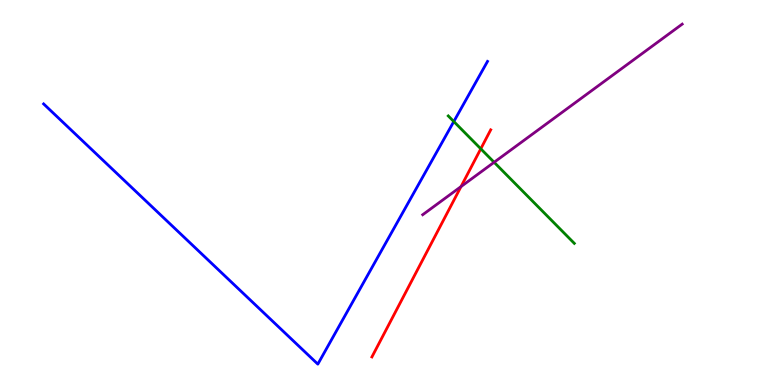[{'lines': ['blue', 'red'], 'intersections': []}, {'lines': ['green', 'red'], 'intersections': [{'x': 6.2, 'y': 6.14}]}, {'lines': ['purple', 'red'], 'intersections': [{'x': 5.95, 'y': 5.15}]}, {'lines': ['blue', 'green'], 'intersections': [{'x': 5.86, 'y': 6.84}]}, {'lines': ['blue', 'purple'], 'intersections': []}, {'lines': ['green', 'purple'], 'intersections': [{'x': 6.38, 'y': 5.78}]}]